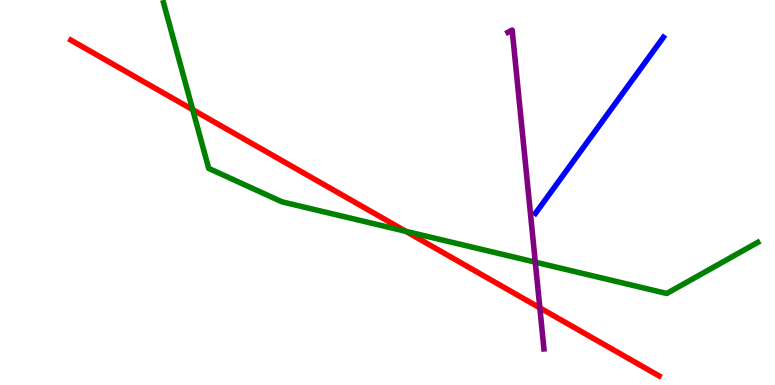[{'lines': ['blue', 'red'], 'intersections': []}, {'lines': ['green', 'red'], 'intersections': [{'x': 2.49, 'y': 7.15}, {'x': 5.24, 'y': 3.99}]}, {'lines': ['purple', 'red'], 'intersections': [{'x': 6.97, 'y': 2.0}]}, {'lines': ['blue', 'green'], 'intersections': []}, {'lines': ['blue', 'purple'], 'intersections': []}, {'lines': ['green', 'purple'], 'intersections': [{'x': 6.91, 'y': 3.19}]}]